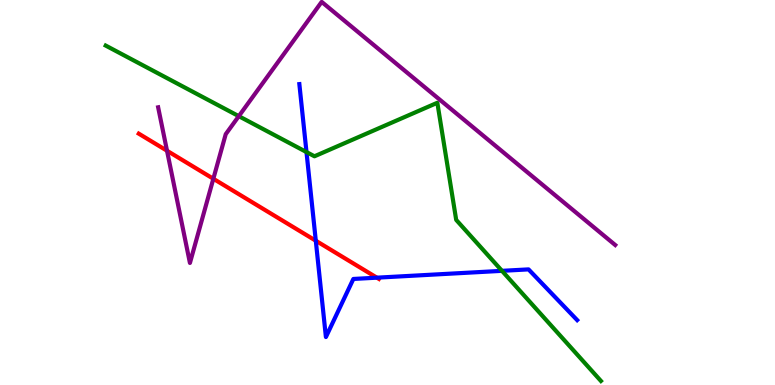[{'lines': ['blue', 'red'], 'intersections': [{'x': 4.07, 'y': 3.75}, {'x': 4.86, 'y': 2.79}]}, {'lines': ['green', 'red'], 'intersections': []}, {'lines': ['purple', 'red'], 'intersections': [{'x': 2.16, 'y': 6.08}, {'x': 2.75, 'y': 5.36}]}, {'lines': ['blue', 'green'], 'intersections': [{'x': 3.95, 'y': 6.05}, {'x': 6.48, 'y': 2.97}]}, {'lines': ['blue', 'purple'], 'intersections': []}, {'lines': ['green', 'purple'], 'intersections': [{'x': 3.08, 'y': 6.98}]}]